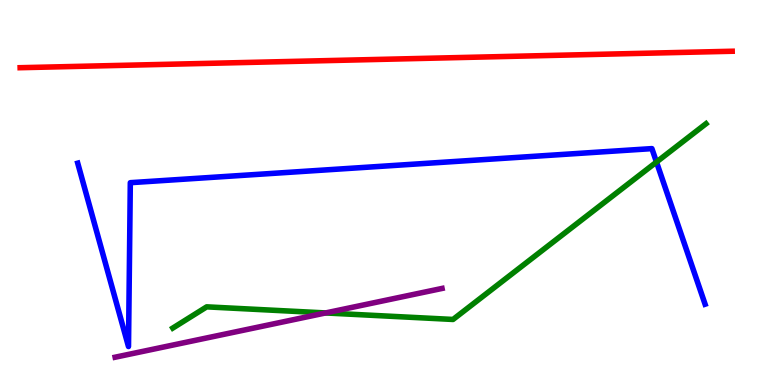[{'lines': ['blue', 'red'], 'intersections': []}, {'lines': ['green', 'red'], 'intersections': []}, {'lines': ['purple', 'red'], 'intersections': []}, {'lines': ['blue', 'green'], 'intersections': [{'x': 8.47, 'y': 5.79}]}, {'lines': ['blue', 'purple'], 'intersections': []}, {'lines': ['green', 'purple'], 'intersections': [{'x': 4.2, 'y': 1.87}]}]